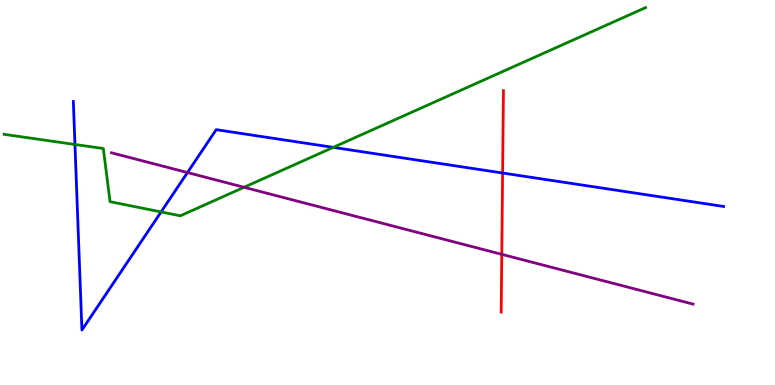[{'lines': ['blue', 'red'], 'intersections': [{'x': 6.49, 'y': 5.51}]}, {'lines': ['green', 'red'], 'intersections': []}, {'lines': ['purple', 'red'], 'intersections': [{'x': 6.47, 'y': 3.39}]}, {'lines': ['blue', 'green'], 'intersections': [{'x': 0.967, 'y': 6.25}, {'x': 2.08, 'y': 4.5}, {'x': 4.3, 'y': 6.17}]}, {'lines': ['blue', 'purple'], 'intersections': [{'x': 2.42, 'y': 5.52}]}, {'lines': ['green', 'purple'], 'intersections': [{'x': 3.15, 'y': 5.14}]}]